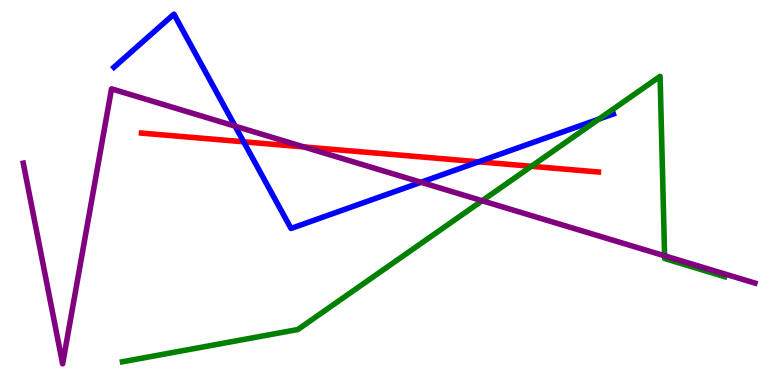[{'lines': ['blue', 'red'], 'intersections': [{'x': 3.14, 'y': 6.32}, {'x': 6.18, 'y': 5.8}]}, {'lines': ['green', 'red'], 'intersections': [{'x': 6.86, 'y': 5.68}]}, {'lines': ['purple', 'red'], 'intersections': [{'x': 3.92, 'y': 6.18}]}, {'lines': ['blue', 'green'], 'intersections': [{'x': 7.73, 'y': 6.91}]}, {'lines': ['blue', 'purple'], 'intersections': [{'x': 3.03, 'y': 6.72}, {'x': 5.43, 'y': 5.27}]}, {'lines': ['green', 'purple'], 'intersections': [{'x': 6.22, 'y': 4.79}, {'x': 8.58, 'y': 3.36}]}]